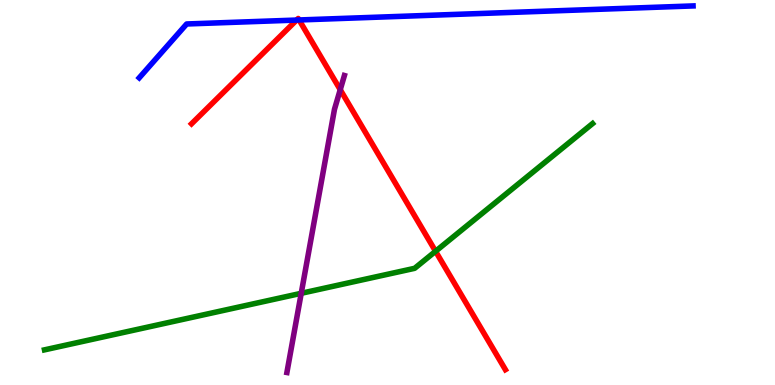[{'lines': ['blue', 'red'], 'intersections': [{'x': 3.83, 'y': 9.48}, {'x': 3.86, 'y': 9.48}]}, {'lines': ['green', 'red'], 'intersections': [{'x': 5.62, 'y': 3.47}]}, {'lines': ['purple', 'red'], 'intersections': [{'x': 4.39, 'y': 7.67}]}, {'lines': ['blue', 'green'], 'intersections': []}, {'lines': ['blue', 'purple'], 'intersections': []}, {'lines': ['green', 'purple'], 'intersections': [{'x': 3.89, 'y': 2.38}]}]